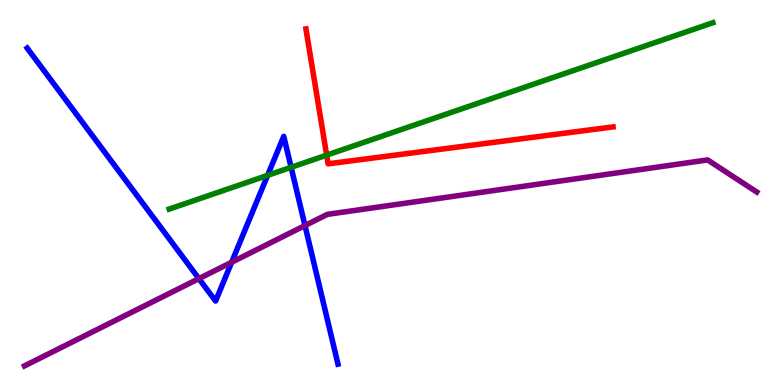[{'lines': ['blue', 'red'], 'intersections': []}, {'lines': ['green', 'red'], 'intersections': [{'x': 4.22, 'y': 5.97}]}, {'lines': ['purple', 'red'], 'intersections': []}, {'lines': ['blue', 'green'], 'intersections': [{'x': 3.45, 'y': 5.45}, {'x': 3.76, 'y': 5.65}]}, {'lines': ['blue', 'purple'], 'intersections': [{'x': 2.57, 'y': 2.76}, {'x': 2.99, 'y': 3.19}, {'x': 3.94, 'y': 4.14}]}, {'lines': ['green', 'purple'], 'intersections': []}]